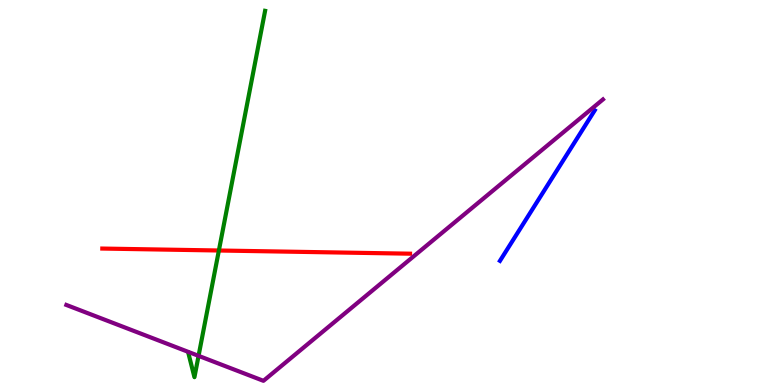[{'lines': ['blue', 'red'], 'intersections': []}, {'lines': ['green', 'red'], 'intersections': [{'x': 2.82, 'y': 3.49}]}, {'lines': ['purple', 'red'], 'intersections': []}, {'lines': ['blue', 'green'], 'intersections': []}, {'lines': ['blue', 'purple'], 'intersections': []}, {'lines': ['green', 'purple'], 'intersections': [{'x': 2.56, 'y': 0.757}]}]